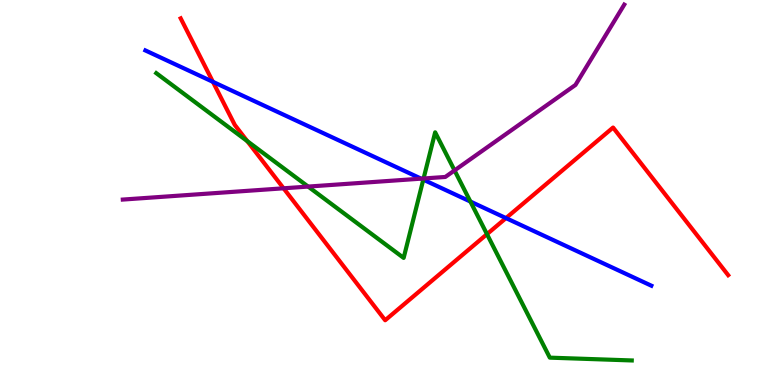[{'lines': ['blue', 'red'], 'intersections': [{'x': 2.75, 'y': 7.87}, {'x': 6.53, 'y': 4.34}]}, {'lines': ['green', 'red'], 'intersections': [{'x': 3.19, 'y': 6.34}, {'x': 6.28, 'y': 3.92}]}, {'lines': ['purple', 'red'], 'intersections': [{'x': 3.66, 'y': 5.11}]}, {'lines': ['blue', 'green'], 'intersections': [{'x': 5.46, 'y': 5.33}, {'x': 6.07, 'y': 4.76}]}, {'lines': ['blue', 'purple'], 'intersections': [{'x': 5.43, 'y': 5.36}]}, {'lines': ['green', 'purple'], 'intersections': [{'x': 3.98, 'y': 5.15}, {'x': 5.47, 'y': 5.36}, {'x': 5.87, 'y': 5.57}]}]